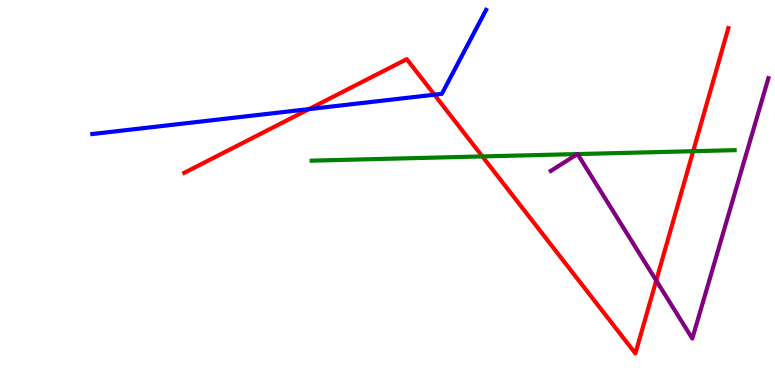[{'lines': ['blue', 'red'], 'intersections': [{'x': 3.99, 'y': 7.17}, {'x': 5.61, 'y': 7.54}]}, {'lines': ['green', 'red'], 'intersections': [{'x': 6.22, 'y': 5.94}, {'x': 8.94, 'y': 6.07}]}, {'lines': ['purple', 'red'], 'intersections': [{'x': 8.47, 'y': 2.71}]}, {'lines': ['blue', 'green'], 'intersections': []}, {'lines': ['blue', 'purple'], 'intersections': []}, {'lines': ['green', 'purple'], 'intersections': [{'x': 7.45, 'y': 6.0}, {'x': 7.45, 'y': 6.0}]}]